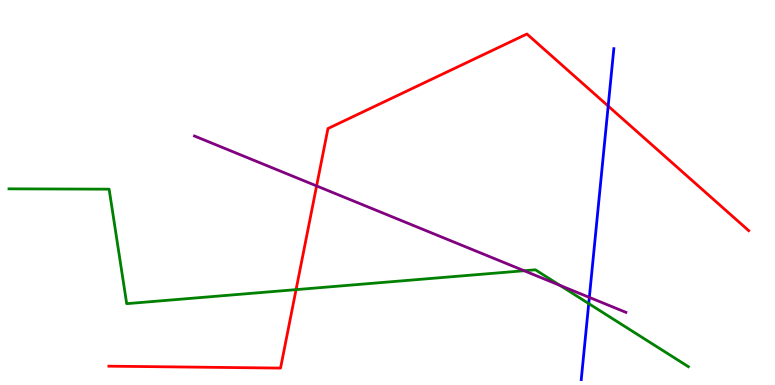[{'lines': ['blue', 'red'], 'intersections': [{'x': 7.85, 'y': 7.25}]}, {'lines': ['green', 'red'], 'intersections': [{'x': 3.82, 'y': 2.48}]}, {'lines': ['purple', 'red'], 'intersections': [{'x': 4.09, 'y': 5.17}]}, {'lines': ['blue', 'green'], 'intersections': [{'x': 7.6, 'y': 2.11}]}, {'lines': ['blue', 'purple'], 'intersections': [{'x': 7.6, 'y': 2.28}]}, {'lines': ['green', 'purple'], 'intersections': [{'x': 6.76, 'y': 2.97}, {'x': 7.23, 'y': 2.59}]}]